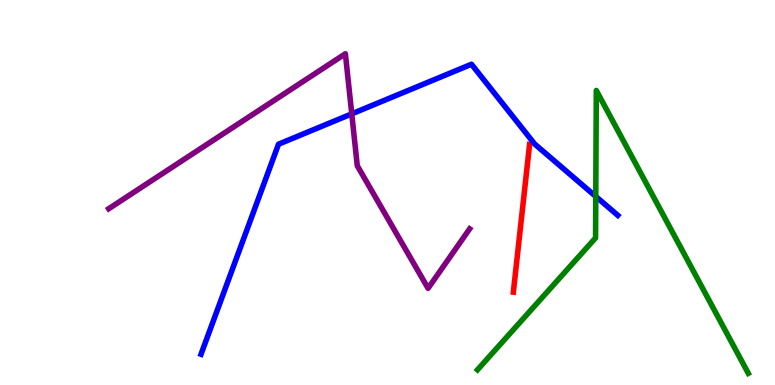[{'lines': ['blue', 'red'], 'intersections': []}, {'lines': ['green', 'red'], 'intersections': []}, {'lines': ['purple', 'red'], 'intersections': []}, {'lines': ['blue', 'green'], 'intersections': [{'x': 7.69, 'y': 4.9}]}, {'lines': ['blue', 'purple'], 'intersections': [{'x': 4.54, 'y': 7.04}]}, {'lines': ['green', 'purple'], 'intersections': []}]